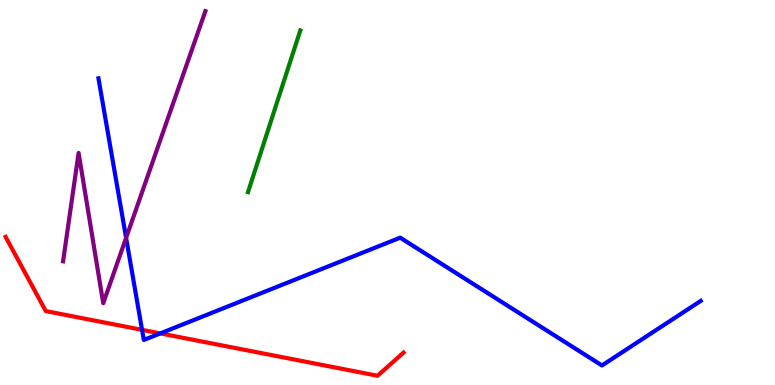[{'lines': ['blue', 'red'], 'intersections': [{'x': 1.83, 'y': 1.43}, {'x': 2.07, 'y': 1.34}]}, {'lines': ['green', 'red'], 'intersections': []}, {'lines': ['purple', 'red'], 'intersections': []}, {'lines': ['blue', 'green'], 'intersections': []}, {'lines': ['blue', 'purple'], 'intersections': [{'x': 1.63, 'y': 3.82}]}, {'lines': ['green', 'purple'], 'intersections': []}]